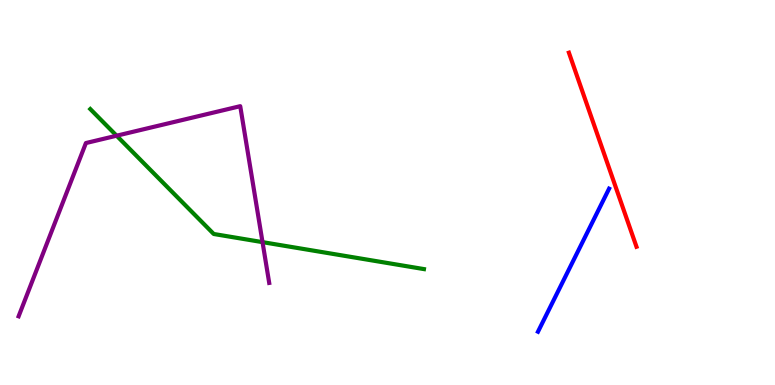[{'lines': ['blue', 'red'], 'intersections': []}, {'lines': ['green', 'red'], 'intersections': []}, {'lines': ['purple', 'red'], 'intersections': []}, {'lines': ['blue', 'green'], 'intersections': []}, {'lines': ['blue', 'purple'], 'intersections': []}, {'lines': ['green', 'purple'], 'intersections': [{'x': 1.5, 'y': 6.48}, {'x': 3.39, 'y': 3.71}]}]